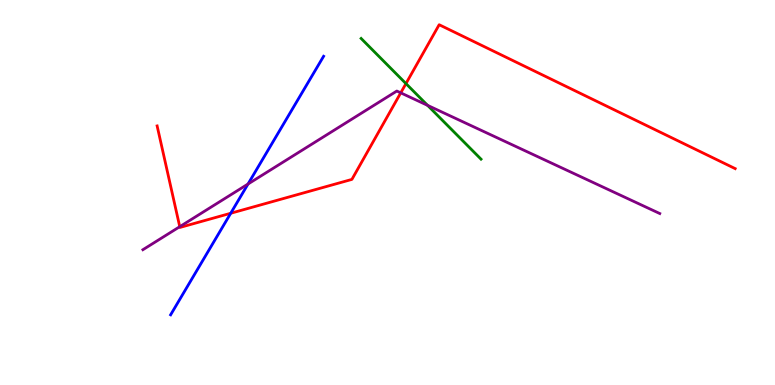[{'lines': ['blue', 'red'], 'intersections': [{'x': 2.98, 'y': 4.46}]}, {'lines': ['green', 'red'], 'intersections': [{'x': 5.24, 'y': 7.83}]}, {'lines': ['purple', 'red'], 'intersections': [{'x': 2.32, 'y': 4.11}, {'x': 5.17, 'y': 7.59}]}, {'lines': ['blue', 'green'], 'intersections': []}, {'lines': ['blue', 'purple'], 'intersections': [{'x': 3.2, 'y': 5.22}]}, {'lines': ['green', 'purple'], 'intersections': [{'x': 5.52, 'y': 7.26}]}]